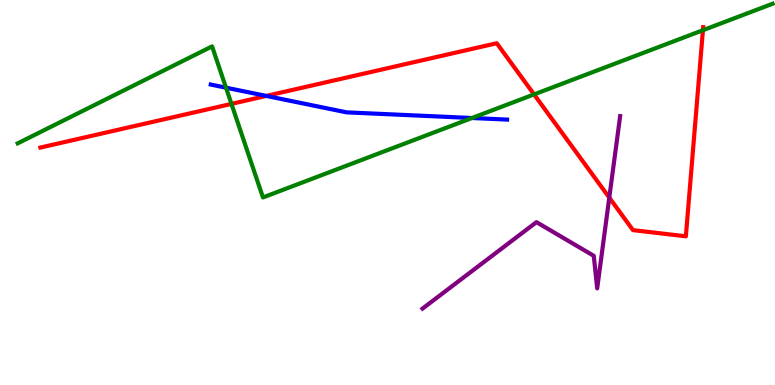[{'lines': ['blue', 'red'], 'intersections': [{'x': 3.44, 'y': 7.51}]}, {'lines': ['green', 'red'], 'intersections': [{'x': 2.99, 'y': 7.3}, {'x': 6.89, 'y': 7.55}, {'x': 9.07, 'y': 9.21}]}, {'lines': ['purple', 'red'], 'intersections': [{'x': 7.86, 'y': 4.87}]}, {'lines': ['blue', 'green'], 'intersections': [{'x': 2.92, 'y': 7.72}, {'x': 6.09, 'y': 6.93}]}, {'lines': ['blue', 'purple'], 'intersections': []}, {'lines': ['green', 'purple'], 'intersections': []}]